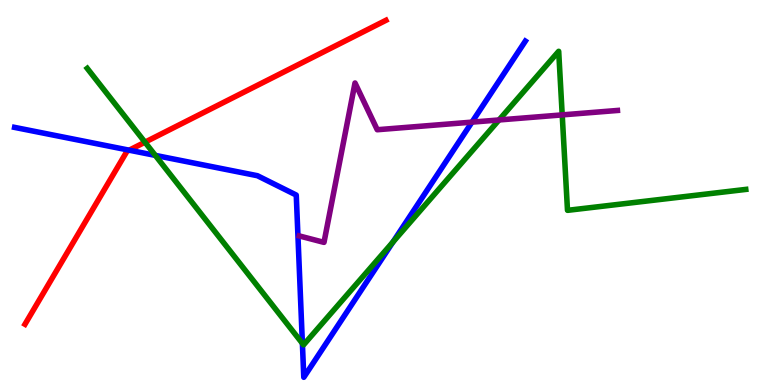[{'lines': ['blue', 'red'], 'intersections': [{'x': 1.67, 'y': 6.1}]}, {'lines': ['green', 'red'], 'intersections': [{'x': 1.87, 'y': 6.31}]}, {'lines': ['purple', 'red'], 'intersections': []}, {'lines': ['blue', 'green'], 'intersections': [{'x': 2.0, 'y': 5.96}, {'x': 3.9, 'y': 1.08}, {'x': 5.07, 'y': 3.72}]}, {'lines': ['blue', 'purple'], 'intersections': [{'x': 6.09, 'y': 6.83}]}, {'lines': ['green', 'purple'], 'intersections': [{'x': 6.44, 'y': 6.88}, {'x': 7.25, 'y': 7.02}]}]